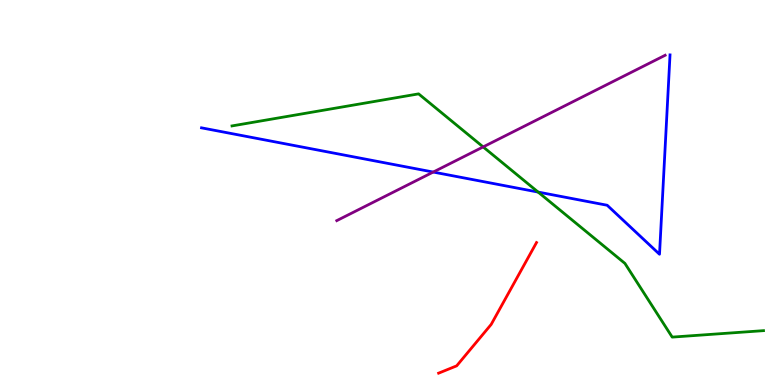[{'lines': ['blue', 'red'], 'intersections': []}, {'lines': ['green', 'red'], 'intersections': []}, {'lines': ['purple', 'red'], 'intersections': []}, {'lines': ['blue', 'green'], 'intersections': [{'x': 6.94, 'y': 5.01}]}, {'lines': ['blue', 'purple'], 'intersections': [{'x': 5.59, 'y': 5.53}]}, {'lines': ['green', 'purple'], 'intersections': [{'x': 6.23, 'y': 6.18}]}]